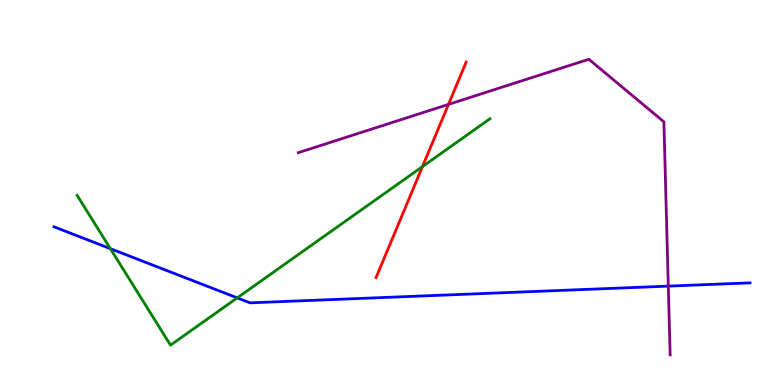[{'lines': ['blue', 'red'], 'intersections': []}, {'lines': ['green', 'red'], 'intersections': [{'x': 5.45, 'y': 5.67}]}, {'lines': ['purple', 'red'], 'intersections': [{'x': 5.79, 'y': 7.29}]}, {'lines': ['blue', 'green'], 'intersections': [{'x': 1.42, 'y': 3.54}, {'x': 3.06, 'y': 2.26}]}, {'lines': ['blue', 'purple'], 'intersections': [{'x': 8.62, 'y': 2.57}]}, {'lines': ['green', 'purple'], 'intersections': []}]